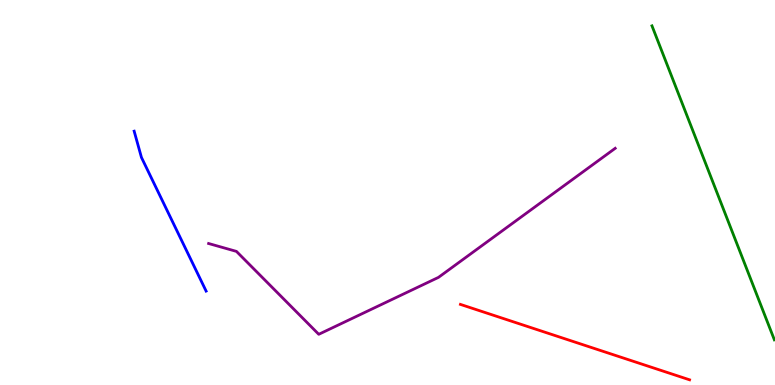[{'lines': ['blue', 'red'], 'intersections': []}, {'lines': ['green', 'red'], 'intersections': []}, {'lines': ['purple', 'red'], 'intersections': []}, {'lines': ['blue', 'green'], 'intersections': []}, {'lines': ['blue', 'purple'], 'intersections': []}, {'lines': ['green', 'purple'], 'intersections': []}]